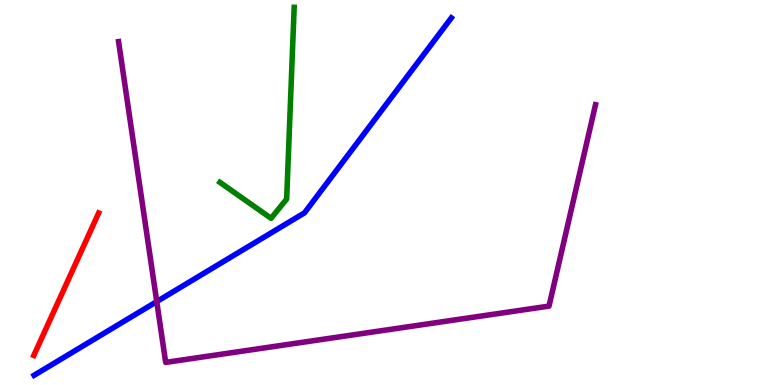[{'lines': ['blue', 'red'], 'intersections': []}, {'lines': ['green', 'red'], 'intersections': []}, {'lines': ['purple', 'red'], 'intersections': []}, {'lines': ['blue', 'green'], 'intersections': []}, {'lines': ['blue', 'purple'], 'intersections': [{'x': 2.02, 'y': 2.17}]}, {'lines': ['green', 'purple'], 'intersections': []}]